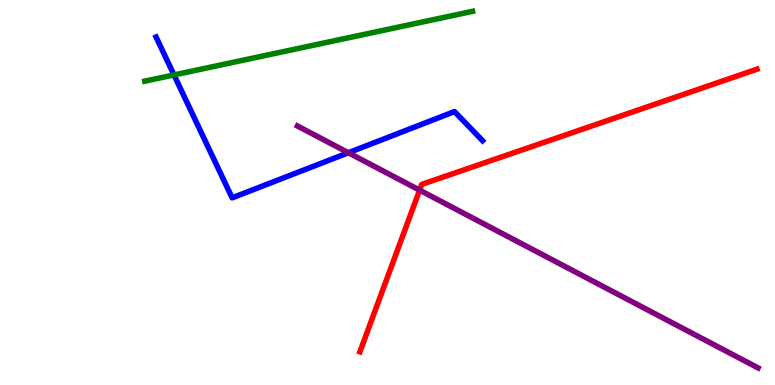[{'lines': ['blue', 'red'], 'intersections': []}, {'lines': ['green', 'red'], 'intersections': []}, {'lines': ['purple', 'red'], 'intersections': [{'x': 5.41, 'y': 5.06}]}, {'lines': ['blue', 'green'], 'intersections': [{'x': 2.25, 'y': 8.05}]}, {'lines': ['blue', 'purple'], 'intersections': [{'x': 4.5, 'y': 6.03}]}, {'lines': ['green', 'purple'], 'intersections': []}]